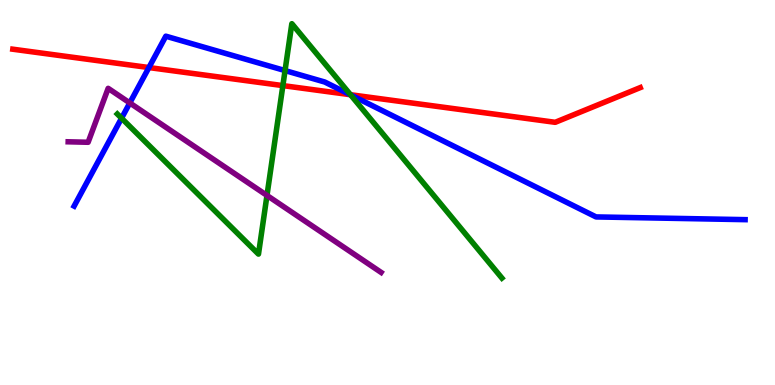[{'lines': ['blue', 'red'], 'intersections': [{'x': 1.92, 'y': 8.25}, {'x': 4.52, 'y': 7.54}]}, {'lines': ['green', 'red'], 'intersections': [{'x': 3.65, 'y': 7.78}, {'x': 4.52, 'y': 7.54}]}, {'lines': ['purple', 'red'], 'intersections': []}, {'lines': ['blue', 'green'], 'intersections': [{'x': 1.57, 'y': 6.93}, {'x': 3.68, 'y': 8.17}, {'x': 4.52, 'y': 7.54}]}, {'lines': ['blue', 'purple'], 'intersections': [{'x': 1.67, 'y': 7.33}]}, {'lines': ['green', 'purple'], 'intersections': [{'x': 3.44, 'y': 4.92}]}]